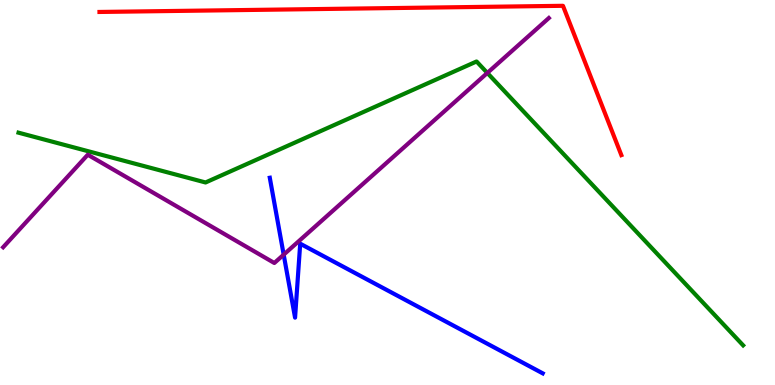[{'lines': ['blue', 'red'], 'intersections': []}, {'lines': ['green', 'red'], 'intersections': []}, {'lines': ['purple', 'red'], 'intersections': []}, {'lines': ['blue', 'green'], 'intersections': []}, {'lines': ['blue', 'purple'], 'intersections': [{'x': 3.66, 'y': 3.39}]}, {'lines': ['green', 'purple'], 'intersections': [{'x': 6.29, 'y': 8.11}]}]